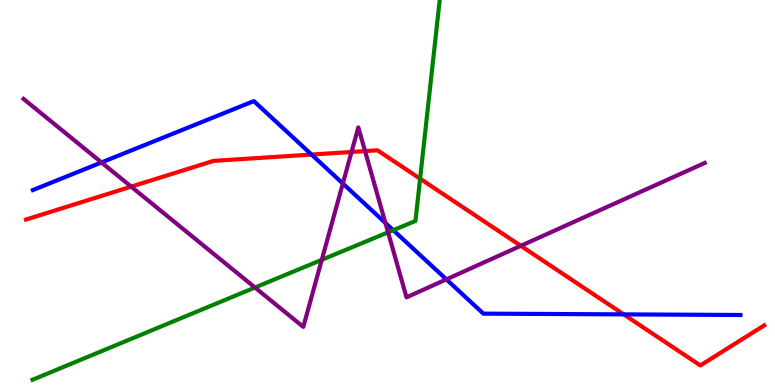[{'lines': ['blue', 'red'], 'intersections': [{'x': 4.02, 'y': 5.99}, {'x': 8.05, 'y': 1.83}]}, {'lines': ['green', 'red'], 'intersections': [{'x': 5.42, 'y': 5.36}]}, {'lines': ['purple', 'red'], 'intersections': [{'x': 1.69, 'y': 5.15}, {'x': 4.54, 'y': 6.05}, {'x': 4.71, 'y': 6.08}, {'x': 6.72, 'y': 3.61}]}, {'lines': ['blue', 'green'], 'intersections': [{'x': 5.07, 'y': 4.02}]}, {'lines': ['blue', 'purple'], 'intersections': [{'x': 1.31, 'y': 5.78}, {'x': 4.42, 'y': 5.23}, {'x': 4.97, 'y': 4.21}, {'x': 5.76, 'y': 2.74}]}, {'lines': ['green', 'purple'], 'intersections': [{'x': 3.29, 'y': 2.53}, {'x': 4.15, 'y': 3.25}, {'x': 5.01, 'y': 3.97}]}]